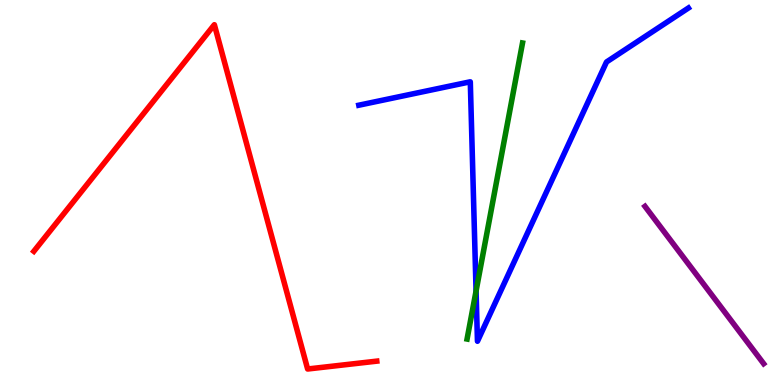[{'lines': ['blue', 'red'], 'intersections': []}, {'lines': ['green', 'red'], 'intersections': []}, {'lines': ['purple', 'red'], 'intersections': []}, {'lines': ['blue', 'green'], 'intersections': [{'x': 6.14, 'y': 2.44}]}, {'lines': ['blue', 'purple'], 'intersections': []}, {'lines': ['green', 'purple'], 'intersections': []}]